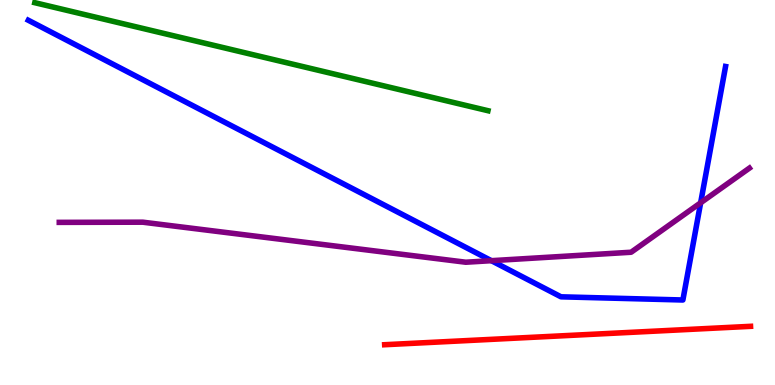[{'lines': ['blue', 'red'], 'intersections': []}, {'lines': ['green', 'red'], 'intersections': []}, {'lines': ['purple', 'red'], 'intersections': []}, {'lines': ['blue', 'green'], 'intersections': []}, {'lines': ['blue', 'purple'], 'intersections': [{'x': 6.34, 'y': 3.23}, {'x': 9.04, 'y': 4.73}]}, {'lines': ['green', 'purple'], 'intersections': []}]